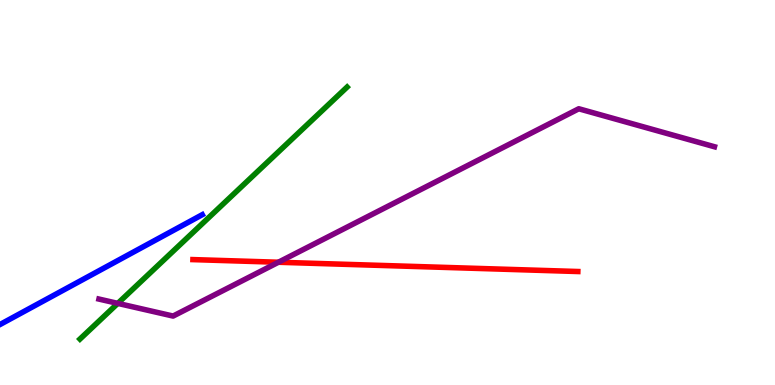[{'lines': ['blue', 'red'], 'intersections': []}, {'lines': ['green', 'red'], 'intersections': []}, {'lines': ['purple', 'red'], 'intersections': [{'x': 3.59, 'y': 3.19}]}, {'lines': ['blue', 'green'], 'intersections': []}, {'lines': ['blue', 'purple'], 'intersections': []}, {'lines': ['green', 'purple'], 'intersections': [{'x': 1.52, 'y': 2.12}]}]